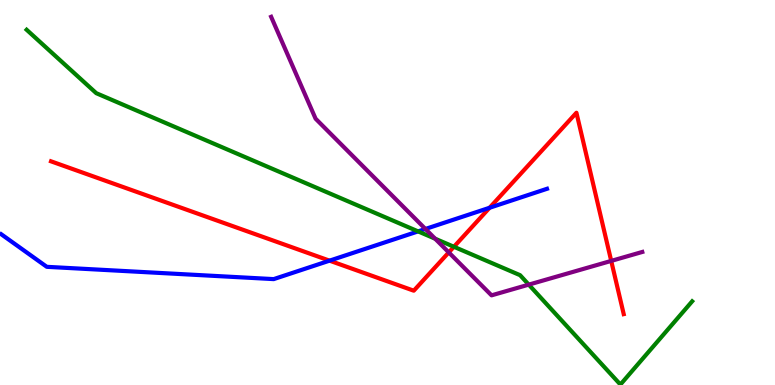[{'lines': ['blue', 'red'], 'intersections': [{'x': 4.25, 'y': 3.23}, {'x': 6.32, 'y': 4.6}]}, {'lines': ['green', 'red'], 'intersections': [{'x': 5.86, 'y': 3.59}]}, {'lines': ['purple', 'red'], 'intersections': [{'x': 5.79, 'y': 3.44}, {'x': 7.89, 'y': 3.22}]}, {'lines': ['blue', 'green'], 'intersections': [{'x': 5.39, 'y': 3.99}]}, {'lines': ['blue', 'purple'], 'intersections': [{'x': 5.49, 'y': 4.05}]}, {'lines': ['green', 'purple'], 'intersections': [{'x': 5.61, 'y': 3.8}, {'x': 6.82, 'y': 2.61}]}]